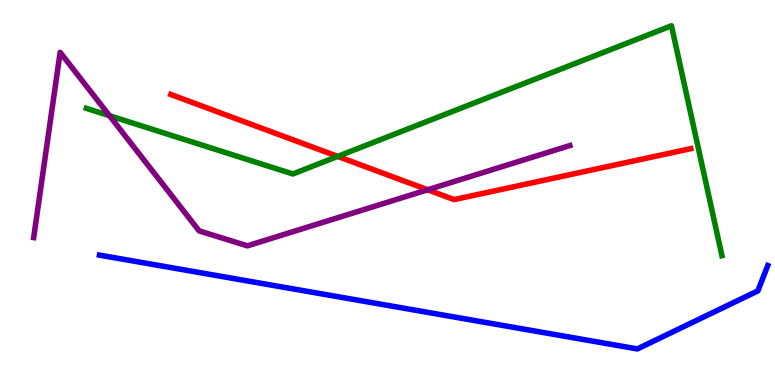[{'lines': ['blue', 'red'], 'intersections': []}, {'lines': ['green', 'red'], 'intersections': [{'x': 4.36, 'y': 5.94}]}, {'lines': ['purple', 'red'], 'intersections': [{'x': 5.52, 'y': 5.07}]}, {'lines': ['blue', 'green'], 'intersections': []}, {'lines': ['blue', 'purple'], 'intersections': []}, {'lines': ['green', 'purple'], 'intersections': [{'x': 1.41, 'y': 6.99}]}]